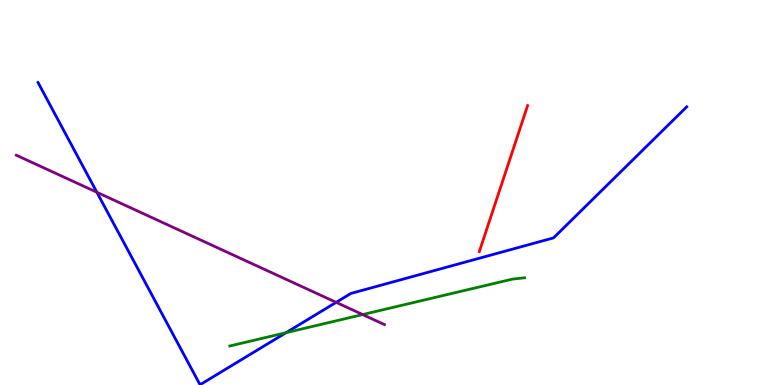[{'lines': ['blue', 'red'], 'intersections': []}, {'lines': ['green', 'red'], 'intersections': []}, {'lines': ['purple', 'red'], 'intersections': []}, {'lines': ['blue', 'green'], 'intersections': [{'x': 3.69, 'y': 1.36}]}, {'lines': ['blue', 'purple'], 'intersections': [{'x': 1.25, 'y': 5.01}, {'x': 4.34, 'y': 2.15}]}, {'lines': ['green', 'purple'], 'intersections': [{'x': 4.68, 'y': 1.83}]}]